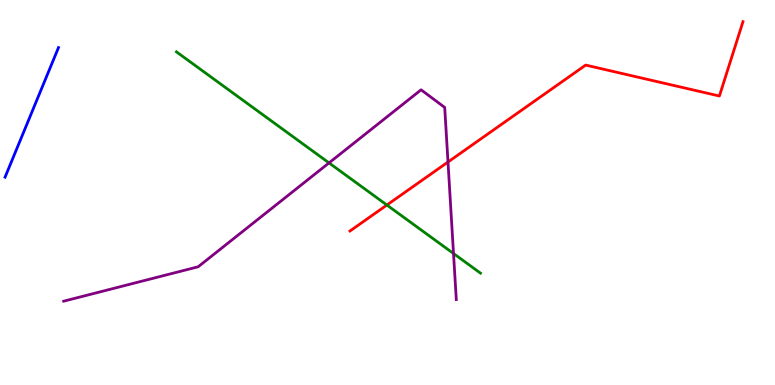[{'lines': ['blue', 'red'], 'intersections': []}, {'lines': ['green', 'red'], 'intersections': [{'x': 4.99, 'y': 4.67}]}, {'lines': ['purple', 'red'], 'intersections': [{'x': 5.78, 'y': 5.79}]}, {'lines': ['blue', 'green'], 'intersections': []}, {'lines': ['blue', 'purple'], 'intersections': []}, {'lines': ['green', 'purple'], 'intersections': [{'x': 4.25, 'y': 5.77}, {'x': 5.85, 'y': 3.42}]}]